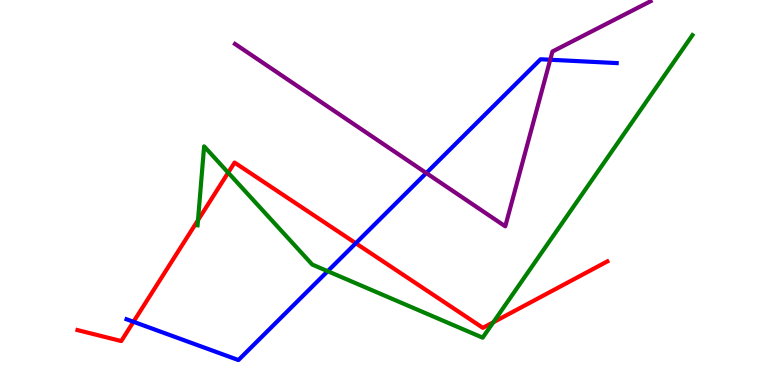[{'lines': ['blue', 'red'], 'intersections': [{'x': 1.72, 'y': 1.64}, {'x': 4.59, 'y': 3.68}]}, {'lines': ['green', 'red'], 'intersections': [{'x': 2.55, 'y': 4.28}, {'x': 2.94, 'y': 5.52}, {'x': 6.37, 'y': 1.63}]}, {'lines': ['purple', 'red'], 'intersections': []}, {'lines': ['blue', 'green'], 'intersections': [{'x': 4.23, 'y': 2.96}]}, {'lines': ['blue', 'purple'], 'intersections': [{'x': 5.5, 'y': 5.51}, {'x': 7.1, 'y': 8.45}]}, {'lines': ['green', 'purple'], 'intersections': []}]